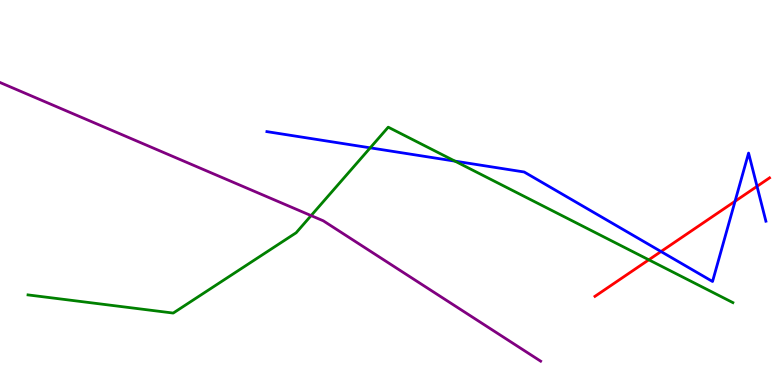[{'lines': ['blue', 'red'], 'intersections': [{'x': 8.53, 'y': 3.47}, {'x': 9.48, 'y': 4.77}, {'x': 9.77, 'y': 5.16}]}, {'lines': ['green', 'red'], 'intersections': [{'x': 8.37, 'y': 3.25}]}, {'lines': ['purple', 'red'], 'intersections': []}, {'lines': ['blue', 'green'], 'intersections': [{'x': 4.78, 'y': 6.16}, {'x': 5.87, 'y': 5.81}]}, {'lines': ['blue', 'purple'], 'intersections': []}, {'lines': ['green', 'purple'], 'intersections': [{'x': 4.01, 'y': 4.4}]}]